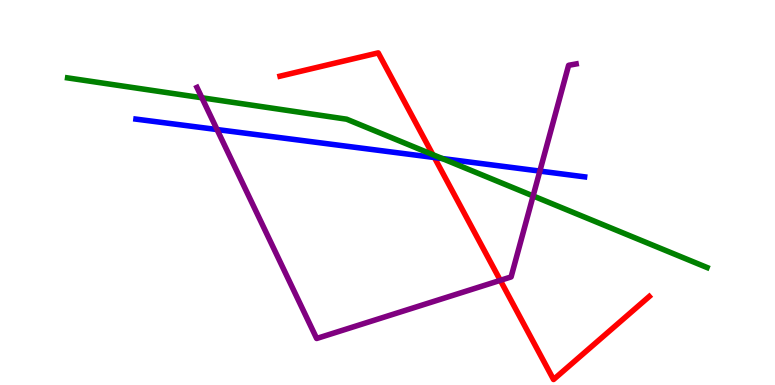[{'lines': ['blue', 'red'], 'intersections': [{'x': 5.6, 'y': 5.91}]}, {'lines': ['green', 'red'], 'intersections': [{'x': 5.59, 'y': 5.98}]}, {'lines': ['purple', 'red'], 'intersections': [{'x': 6.46, 'y': 2.72}]}, {'lines': ['blue', 'green'], 'intersections': [{'x': 5.71, 'y': 5.88}]}, {'lines': ['blue', 'purple'], 'intersections': [{'x': 2.8, 'y': 6.64}, {'x': 6.97, 'y': 5.56}]}, {'lines': ['green', 'purple'], 'intersections': [{'x': 2.61, 'y': 7.46}, {'x': 6.88, 'y': 4.91}]}]